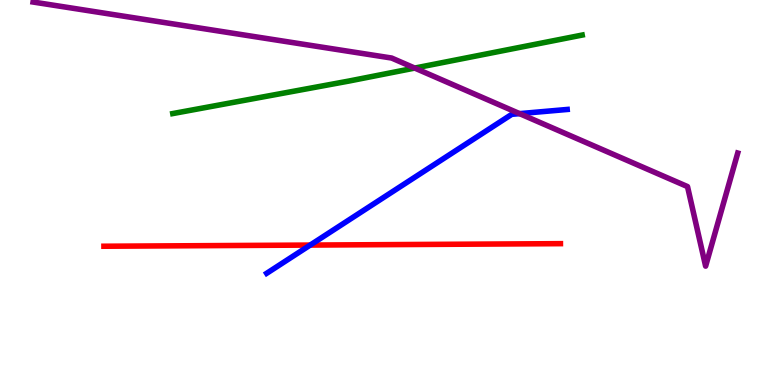[{'lines': ['blue', 'red'], 'intersections': [{'x': 4.0, 'y': 3.63}]}, {'lines': ['green', 'red'], 'intersections': []}, {'lines': ['purple', 'red'], 'intersections': []}, {'lines': ['blue', 'green'], 'intersections': []}, {'lines': ['blue', 'purple'], 'intersections': [{'x': 6.7, 'y': 7.05}]}, {'lines': ['green', 'purple'], 'intersections': [{'x': 5.35, 'y': 8.23}]}]